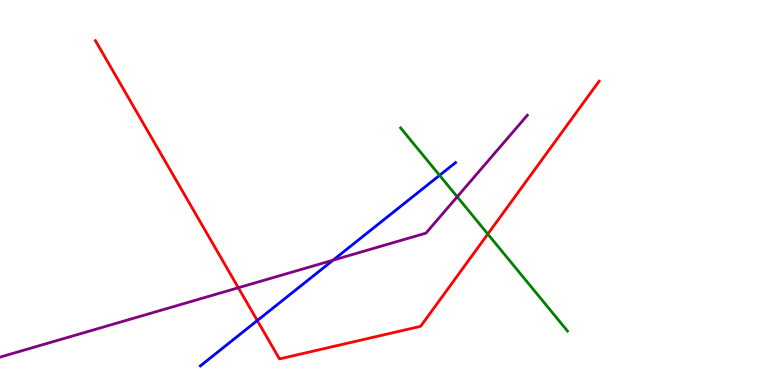[{'lines': ['blue', 'red'], 'intersections': [{'x': 3.32, 'y': 1.67}]}, {'lines': ['green', 'red'], 'intersections': [{'x': 6.29, 'y': 3.92}]}, {'lines': ['purple', 'red'], 'intersections': [{'x': 3.08, 'y': 2.53}]}, {'lines': ['blue', 'green'], 'intersections': [{'x': 5.67, 'y': 5.45}]}, {'lines': ['blue', 'purple'], 'intersections': [{'x': 4.3, 'y': 3.24}]}, {'lines': ['green', 'purple'], 'intersections': [{'x': 5.9, 'y': 4.89}]}]